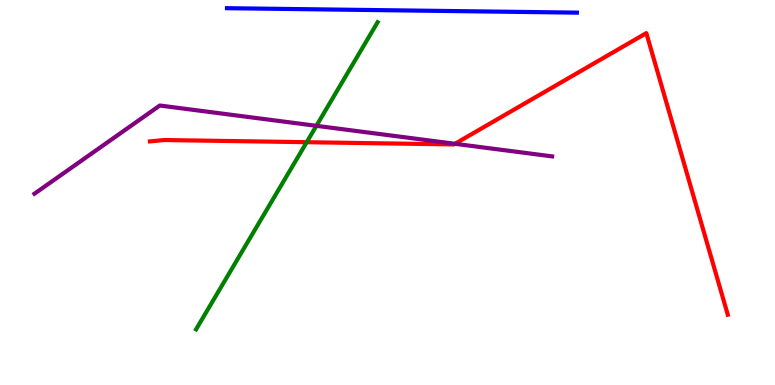[{'lines': ['blue', 'red'], 'intersections': []}, {'lines': ['green', 'red'], 'intersections': [{'x': 3.96, 'y': 6.31}]}, {'lines': ['purple', 'red'], 'intersections': [{'x': 5.87, 'y': 6.27}]}, {'lines': ['blue', 'green'], 'intersections': []}, {'lines': ['blue', 'purple'], 'intersections': []}, {'lines': ['green', 'purple'], 'intersections': [{'x': 4.08, 'y': 6.73}]}]